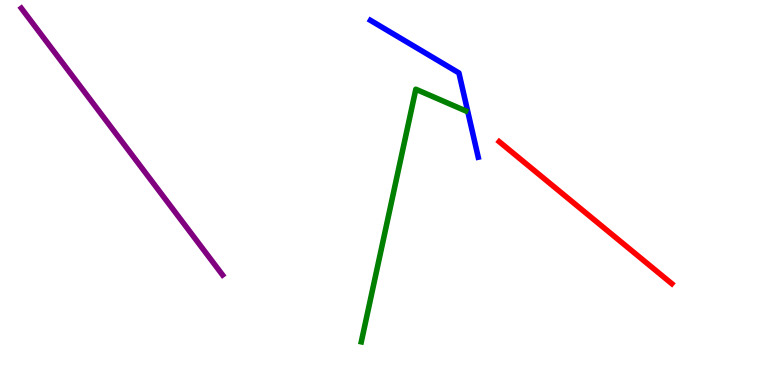[{'lines': ['blue', 'red'], 'intersections': []}, {'lines': ['green', 'red'], 'intersections': []}, {'lines': ['purple', 'red'], 'intersections': []}, {'lines': ['blue', 'green'], 'intersections': []}, {'lines': ['blue', 'purple'], 'intersections': []}, {'lines': ['green', 'purple'], 'intersections': []}]